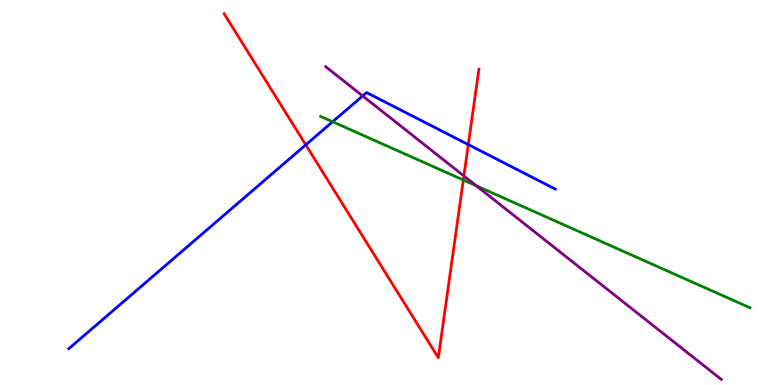[{'lines': ['blue', 'red'], 'intersections': [{'x': 3.95, 'y': 6.24}, {'x': 6.04, 'y': 6.24}]}, {'lines': ['green', 'red'], 'intersections': [{'x': 5.98, 'y': 5.32}]}, {'lines': ['purple', 'red'], 'intersections': [{'x': 5.99, 'y': 5.43}]}, {'lines': ['blue', 'green'], 'intersections': [{'x': 4.29, 'y': 6.84}]}, {'lines': ['blue', 'purple'], 'intersections': [{'x': 4.68, 'y': 7.51}]}, {'lines': ['green', 'purple'], 'intersections': [{'x': 6.15, 'y': 5.17}]}]